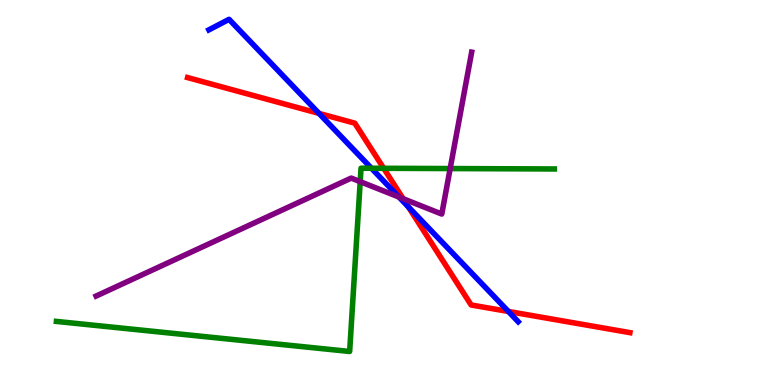[{'lines': ['blue', 'red'], 'intersections': [{'x': 4.12, 'y': 7.05}, {'x': 5.27, 'y': 4.63}, {'x': 6.56, 'y': 1.91}]}, {'lines': ['green', 'red'], 'intersections': [{'x': 4.95, 'y': 5.63}]}, {'lines': ['purple', 'red'], 'intersections': [{'x': 5.2, 'y': 4.84}]}, {'lines': ['blue', 'green'], 'intersections': [{'x': 4.79, 'y': 5.63}]}, {'lines': ['blue', 'purple'], 'intersections': [{'x': 5.15, 'y': 4.88}]}, {'lines': ['green', 'purple'], 'intersections': [{'x': 4.65, 'y': 5.28}, {'x': 5.81, 'y': 5.62}]}]